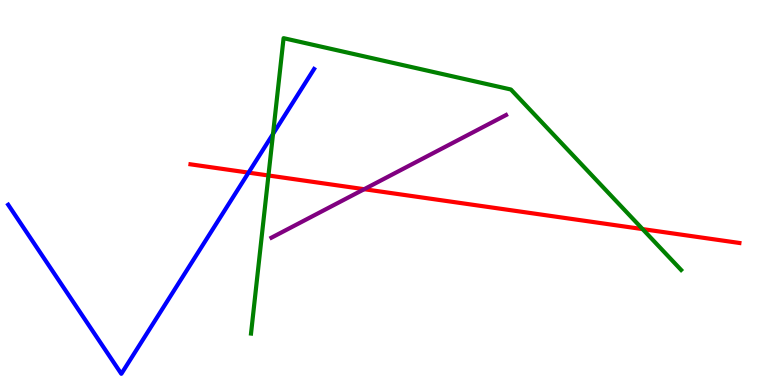[{'lines': ['blue', 'red'], 'intersections': [{'x': 3.21, 'y': 5.52}]}, {'lines': ['green', 'red'], 'intersections': [{'x': 3.46, 'y': 5.44}, {'x': 8.29, 'y': 4.05}]}, {'lines': ['purple', 'red'], 'intersections': [{'x': 4.7, 'y': 5.09}]}, {'lines': ['blue', 'green'], 'intersections': [{'x': 3.52, 'y': 6.52}]}, {'lines': ['blue', 'purple'], 'intersections': []}, {'lines': ['green', 'purple'], 'intersections': []}]